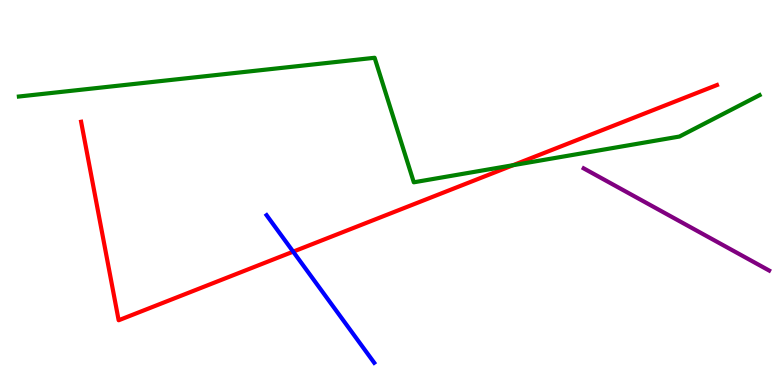[{'lines': ['blue', 'red'], 'intersections': [{'x': 3.78, 'y': 3.46}]}, {'lines': ['green', 'red'], 'intersections': [{'x': 6.62, 'y': 5.71}]}, {'lines': ['purple', 'red'], 'intersections': []}, {'lines': ['blue', 'green'], 'intersections': []}, {'lines': ['blue', 'purple'], 'intersections': []}, {'lines': ['green', 'purple'], 'intersections': []}]